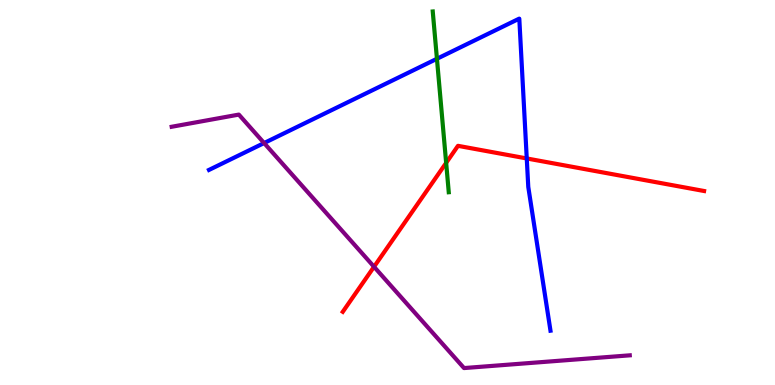[{'lines': ['blue', 'red'], 'intersections': [{'x': 6.8, 'y': 5.88}]}, {'lines': ['green', 'red'], 'intersections': [{'x': 5.76, 'y': 5.77}]}, {'lines': ['purple', 'red'], 'intersections': [{'x': 4.83, 'y': 3.07}]}, {'lines': ['blue', 'green'], 'intersections': [{'x': 5.64, 'y': 8.47}]}, {'lines': ['blue', 'purple'], 'intersections': [{'x': 3.41, 'y': 6.28}]}, {'lines': ['green', 'purple'], 'intersections': []}]